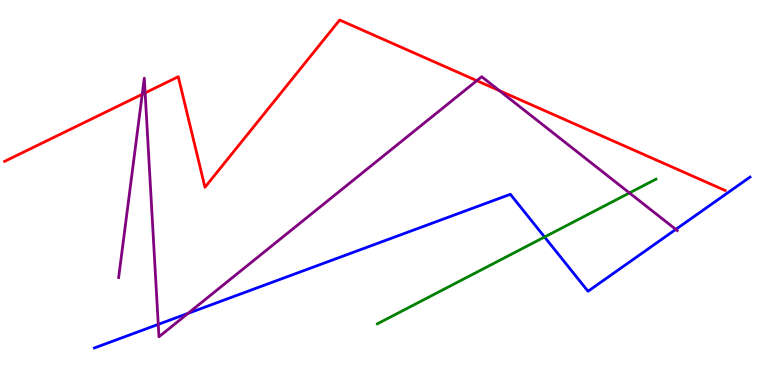[{'lines': ['blue', 'red'], 'intersections': []}, {'lines': ['green', 'red'], 'intersections': []}, {'lines': ['purple', 'red'], 'intersections': [{'x': 1.84, 'y': 7.55}, {'x': 1.87, 'y': 7.59}, {'x': 6.15, 'y': 7.9}, {'x': 6.44, 'y': 7.65}]}, {'lines': ['blue', 'green'], 'intersections': [{'x': 7.03, 'y': 3.84}]}, {'lines': ['blue', 'purple'], 'intersections': [{'x': 2.04, 'y': 1.57}, {'x': 2.43, 'y': 1.86}, {'x': 8.72, 'y': 4.04}]}, {'lines': ['green', 'purple'], 'intersections': [{'x': 8.12, 'y': 4.99}]}]